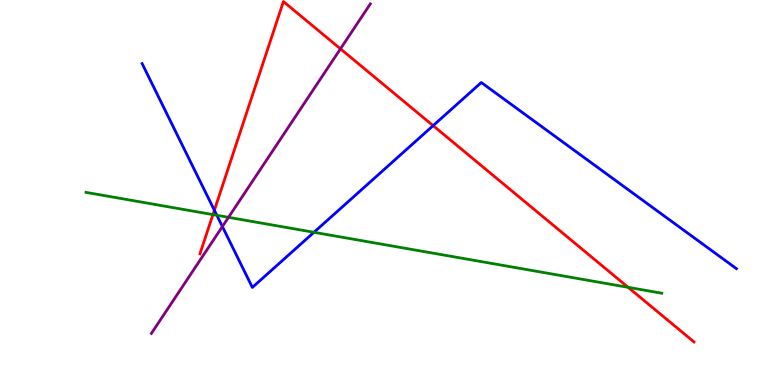[{'lines': ['blue', 'red'], 'intersections': [{'x': 2.77, 'y': 4.54}, {'x': 5.59, 'y': 6.74}]}, {'lines': ['green', 'red'], 'intersections': [{'x': 2.75, 'y': 4.43}, {'x': 8.1, 'y': 2.54}]}, {'lines': ['purple', 'red'], 'intersections': [{'x': 4.39, 'y': 8.73}]}, {'lines': ['blue', 'green'], 'intersections': [{'x': 2.8, 'y': 4.41}, {'x': 4.05, 'y': 3.97}]}, {'lines': ['blue', 'purple'], 'intersections': [{'x': 2.87, 'y': 4.12}]}, {'lines': ['green', 'purple'], 'intersections': [{'x': 2.95, 'y': 4.36}]}]